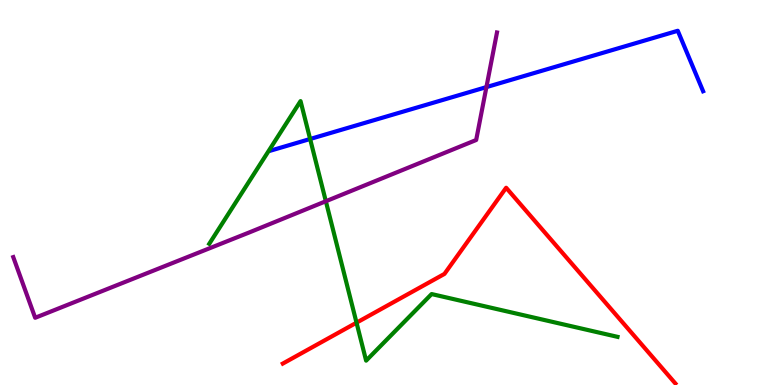[{'lines': ['blue', 'red'], 'intersections': []}, {'lines': ['green', 'red'], 'intersections': [{'x': 4.6, 'y': 1.62}]}, {'lines': ['purple', 'red'], 'intersections': []}, {'lines': ['blue', 'green'], 'intersections': [{'x': 4.0, 'y': 6.39}]}, {'lines': ['blue', 'purple'], 'intersections': [{'x': 6.28, 'y': 7.74}]}, {'lines': ['green', 'purple'], 'intersections': [{'x': 4.2, 'y': 4.77}]}]